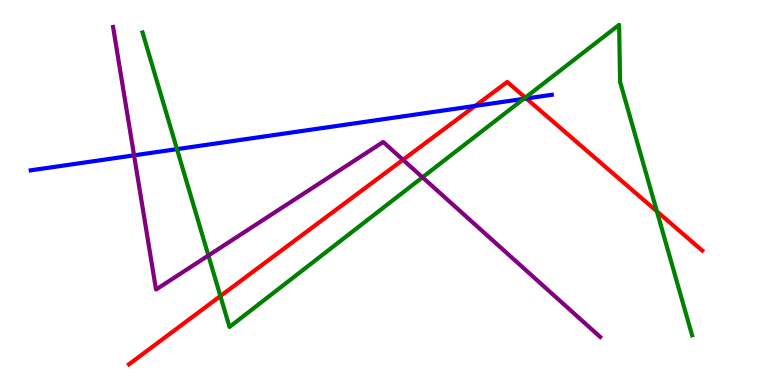[{'lines': ['blue', 'red'], 'intersections': [{'x': 6.13, 'y': 7.25}, {'x': 6.79, 'y': 7.44}]}, {'lines': ['green', 'red'], 'intersections': [{'x': 2.84, 'y': 2.31}, {'x': 6.78, 'y': 7.47}, {'x': 8.48, 'y': 4.51}]}, {'lines': ['purple', 'red'], 'intersections': [{'x': 5.2, 'y': 5.85}]}, {'lines': ['blue', 'green'], 'intersections': [{'x': 2.28, 'y': 6.13}, {'x': 6.76, 'y': 7.43}]}, {'lines': ['blue', 'purple'], 'intersections': [{'x': 1.73, 'y': 5.96}]}, {'lines': ['green', 'purple'], 'intersections': [{'x': 2.69, 'y': 3.36}, {'x': 5.45, 'y': 5.39}]}]